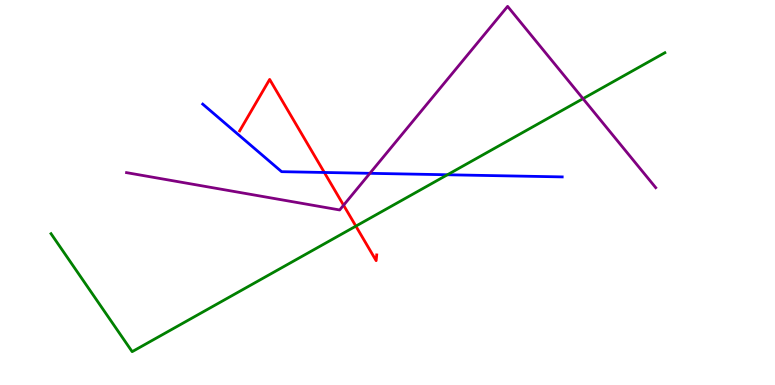[{'lines': ['blue', 'red'], 'intersections': [{'x': 4.18, 'y': 5.52}]}, {'lines': ['green', 'red'], 'intersections': [{'x': 4.59, 'y': 4.13}]}, {'lines': ['purple', 'red'], 'intersections': [{'x': 4.43, 'y': 4.67}]}, {'lines': ['blue', 'green'], 'intersections': [{'x': 5.77, 'y': 5.46}]}, {'lines': ['blue', 'purple'], 'intersections': [{'x': 4.77, 'y': 5.5}]}, {'lines': ['green', 'purple'], 'intersections': [{'x': 7.52, 'y': 7.44}]}]